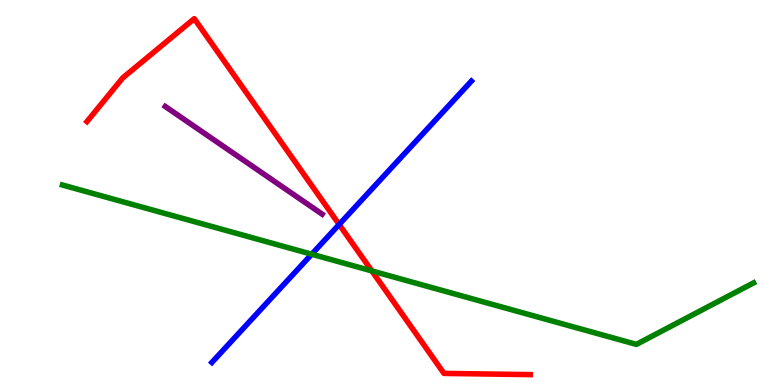[{'lines': ['blue', 'red'], 'intersections': [{'x': 4.38, 'y': 4.17}]}, {'lines': ['green', 'red'], 'intersections': [{'x': 4.8, 'y': 2.96}]}, {'lines': ['purple', 'red'], 'intersections': []}, {'lines': ['blue', 'green'], 'intersections': [{'x': 4.02, 'y': 3.4}]}, {'lines': ['blue', 'purple'], 'intersections': []}, {'lines': ['green', 'purple'], 'intersections': []}]